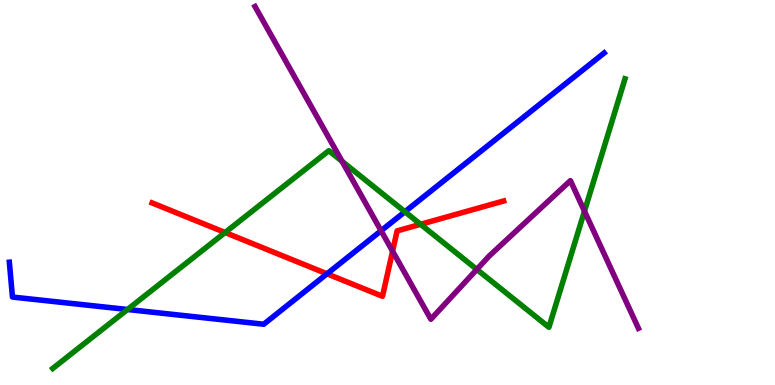[{'lines': ['blue', 'red'], 'intersections': [{'x': 4.22, 'y': 2.89}]}, {'lines': ['green', 'red'], 'intersections': [{'x': 2.9, 'y': 3.96}, {'x': 5.43, 'y': 4.17}]}, {'lines': ['purple', 'red'], 'intersections': [{'x': 5.07, 'y': 3.48}]}, {'lines': ['blue', 'green'], 'intersections': [{'x': 1.65, 'y': 1.96}, {'x': 5.22, 'y': 4.5}]}, {'lines': ['blue', 'purple'], 'intersections': [{'x': 4.92, 'y': 4.01}]}, {'lines': ['green', 'purple'], 'intersections': [{'x': 4.41, 'y': 5.81}, {'x': 6.15, 'y': 3.0}, {'x': 7.54, 'y': 4.51}]}]